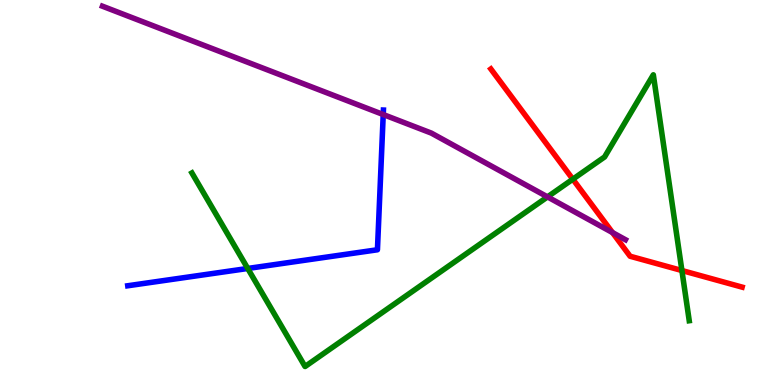[{'lines': ['blue', 'red'], 'intersections': []}, {'lines': ['green', 'red'], 'intersections': [{'x': 7.39, 'y': 5.35}, {'x': 8.8, 'y': 2.97}]}, {'lines': ['purple', 'red'], 'intersections': [{'x': 7.9, 'y': 3.96}]}, {'lines': ['blue', 'green'], 'intersections': [{'x': 3.2, 'y': 3.03}]}, {'lines': ['blue', 'purple'], 'intersections': [{'x': 4.94, 'y': 7.02}]}, {'lines': ['green', 'purple'], 'intersections': [{'x': 7.06, 'y': 4.89}]}]